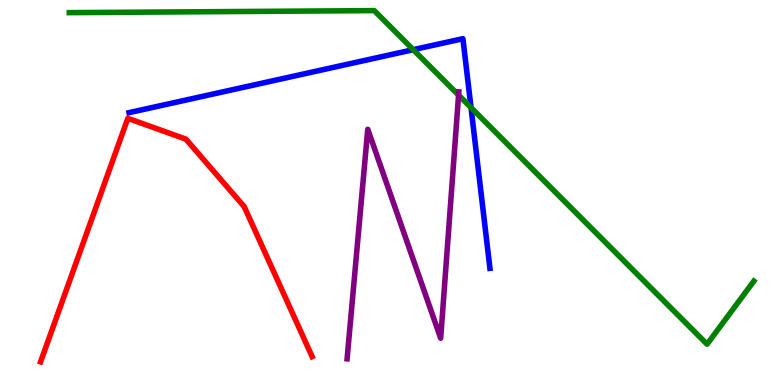[{'lines': ['blue', 'red'], 'intersections': []}, {'lines': ['green', 'red'], 'intersections': []}, {'lines': ['purple', 'red'], 'intersections': []}, {'lines': ['blue', 'green'], 'intersections': [{'x': 5.33, 'y': 8.71}, {'x': 6.08, 'y': 7.21}]}, {'lines': ['blue', 'purple'], 'intersections': []}, {'lines': ['green', 'purple'], 'intersections': [{'x': 5.92, 'y': 7.53}]}]